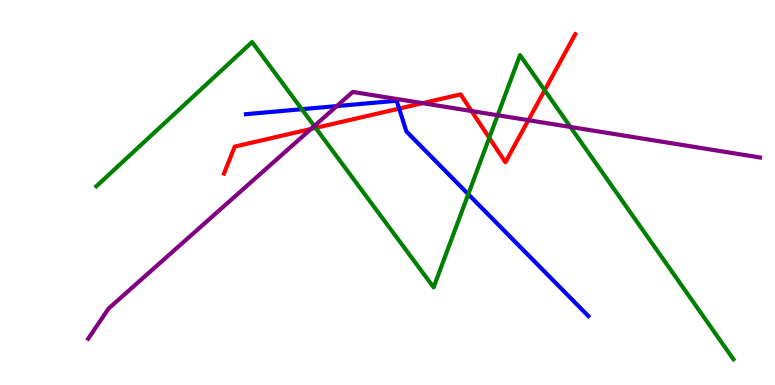[{'lines': ['blue', 'red'], 'intersections': [{'x': 5.15, 'y': 7.18}]}, {'lines': ['green', 'red'], 'intersections': [{'x': 4.07, 'y': 6.68}, {'x': 6.31, 'y': 6.42}, {'x': 7.03, 'y': 7.65}]}, {'lines': ['purple', 'red'], 'intersections': [{'x': 4.01, 'y': 6.65}, {'x': 5.45, 'y': 7.32}, {'x': 6.08, 'y': 7.12}, {'x': 6.82, 'y': 6.88}]}, {'lines': ['blue', 'green'], 'intersections': [{'x': 3.89, 'y': 7.16}, {'x': 6.04, 'y': 4.96}]}, {'lines': ['blue', 'purple'], 'intersections': [{'x': 4.35, 'y': 7.24}]}, {'lines': ['green', 'purple'], 'intersections': [{'x': 4.06, 'y': 6.73}, {'x': 6.42, 'y': 7.01}, {'x': 7.36, 'y': 6.7}]}]